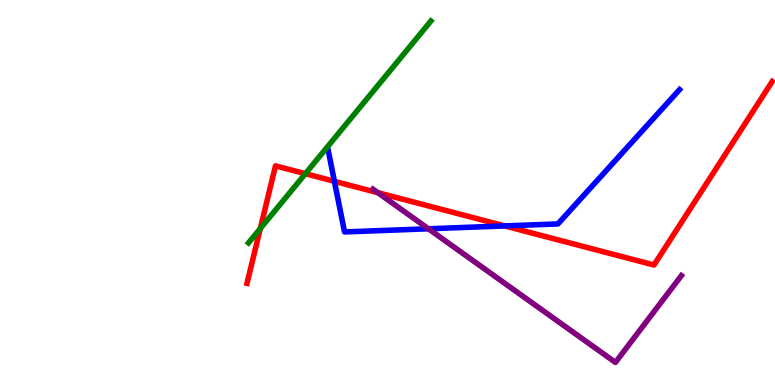[{'lines': ['blue', 'red'], 'intersections': [{'x': 4.31, 'y': 5.29}, {'x': 6.51, 'y': 4.13}]}, {'lines': ['green', 'red'], 'intersections': [{'x': 3.36, 'y': 4.06}, {'x': 3.94, 'y': 5.49}]}, {'lines': ['purple', 'red'], 'intersections': [{'x': 4.88, 'y': 5.0}]}, {'lines': ['blue', 'green'], 'intersections': []}, {'lines': ['blue', 'purple'], 'intersections': [{'x': 5.53, 'y': 4.06}]}, {'lines': ['green', 'purple'], 'intersections': []}]